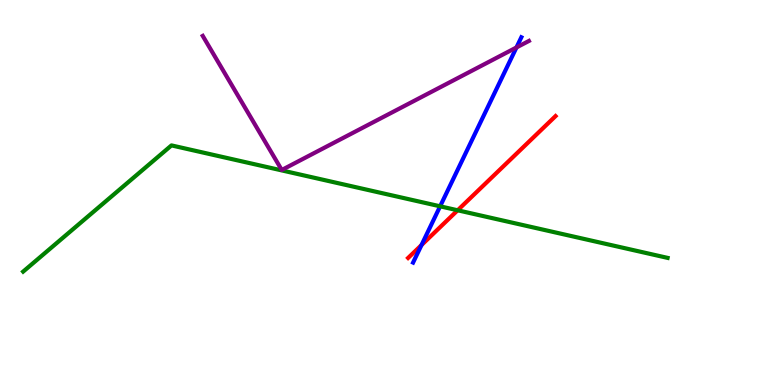[{'lines': ['blue', 'red'], 'intersections': [{'x': 5.44, 'y': 3.63}]}, {'lines': ['green', 'red'], 'intersections': [{'x': 5.91, 'y': 4.54}]}, {'lines': ['purple', 'red'], 'intersections': []}, {'lines': ['blue', 'green'], 'intersections': [{'x': 5.68, 'y': 4.64}]}, {'lines': ['blue', 'purple'], 'intersections': [{'x': 6.66, 'y': 8.77}]}, {'lines': ['green', 'purple'], 'intersections': []}]